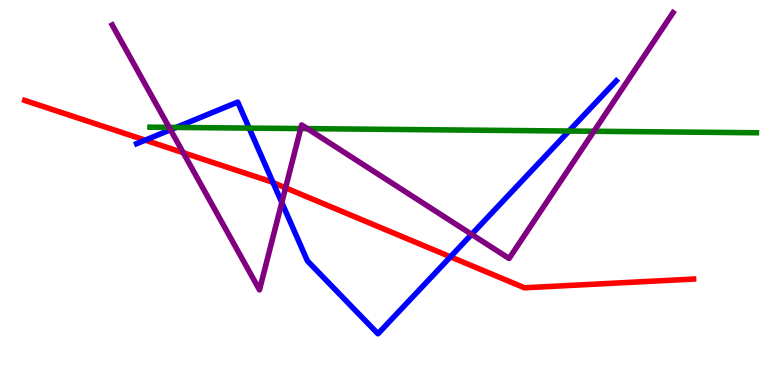[{'lines': ['blue', 'red'], 'intersections': [{'x': 1.87, 'y': 6.36}, {'x': 3.52, 'y': 5.26}, {'x': 5.81, 'y': 3.33}]}, {'lines': ['green', 'red'], 'intersections': []}, {'lines': ['purple', 'red'], 'intersections': [{'x': 2.36, 'y': 6.03}, {'x': 3.68, 'y': 5.12}]}, {'lines': ['blue', 'green'], 'intersections': [{'x': 2.27, 'y': 6.69}, {'x': 3.21, 'y': 6.67}, {'x': 7.34, 'y': 6.6}]}, {'lines': ['blue', 'purple'], 'intersections': [{'x': 2.2, 'y': 6.63}, {'x': 3.64, 'y': 4.74}, {'x': 6.09, 'y': 3.91}]}, {'lines': ['green', 'purple'], 'intersections': [{'x': 2.18, 'y': 6.69}, {'x': 3.88, 'y': 6.66}, {'x': 3.97, 'y': 6.66}, {'x': 7.66, 'y': 6.59}]}]